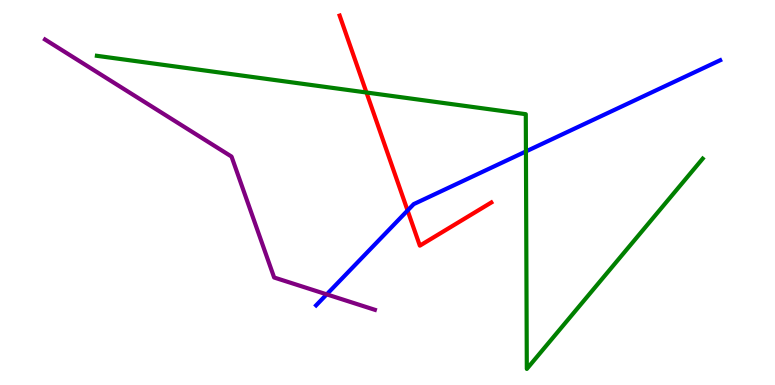[{'lines': ['blue', 'red'], 'intersections': [{'x': 5.26, 'y': 4.53}]}, {'lines': ['green', 'red'], 'intersections': [{'x': 4.73, 'y': 7.6}]}, {'lines': ['purple', 'red'], 'intersections': []}, {'lines': ['blue', 'green'], 'intersections': [{'x': 6.79, 'y': 6.07}]}, {'lines': ['blue', 'purple'], 'intersections': [{'x': 4.22, 'y': 2.35}]}, {'lines': ['green', 'purple'], 'intersections': []}]